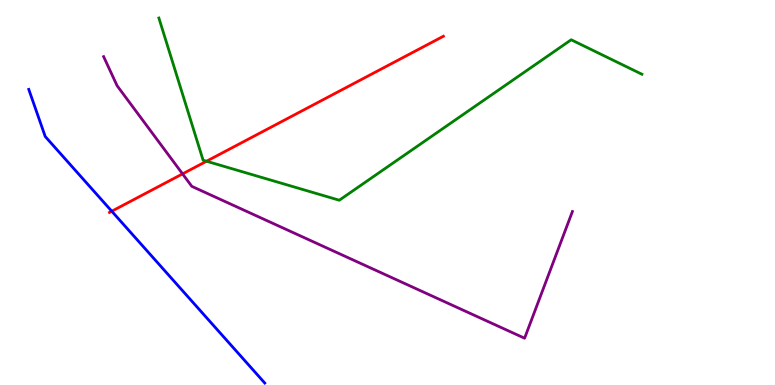[{'lines': ['blue', 'red'], 'intersections': [{'x': 1.44, 'y': 4.51}]}, {'lines': ['green', 'red'], 'intersections': [{'x': 2.66, 'y': 5.81}]}, {'lines': ['purple', 'red'], 'intersections': [{'x': 2.36, 'y': 5.48}]}, {'lines': ['blue', 'green'], 'intersections': []}, {'lines': ['blue', 'purple'], 'intersections': []}, {'lines': ['green', 'purple'], 'intersections': []}]